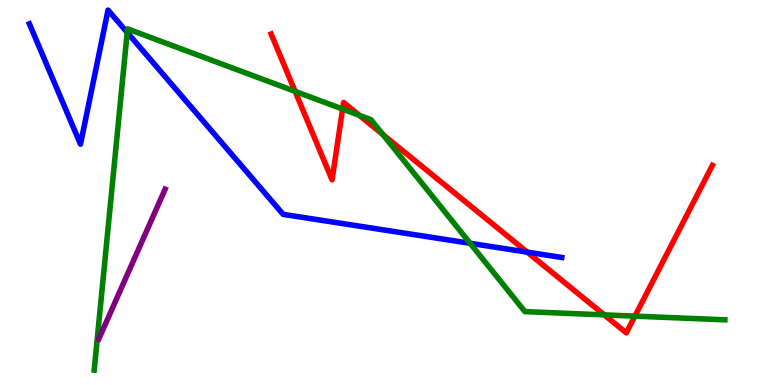[{'lines': ['blue', 'red'], 'intersections': [{'x': 6.8, 'y': 3.45}]}, {'lines': ['green', 'red'], 'intersections': [{'x': 3.81, 'y': 7.63}, {'x': 4.42, 'y': 7.17}, {'x': 4.64, 'y': 7.01}, {'x': 4.94, 'y': 6.51}, {'x': 7.8, 'y': 1.82}, {'x': 8.19, 'y': 1.79}]}, {'lines': ['purple', 'red'], 'intersections': []}, {'lines': ['blue', 'green'], 'intersections': [{'x': 1.64, 'y': 9.16}, {'x': 6.07, 'y': 3.68}]}, {'lines': ['blue', 'purple'], 'intersections': []}, {'lines': ['green', 'purple'], 'intersections': []}]